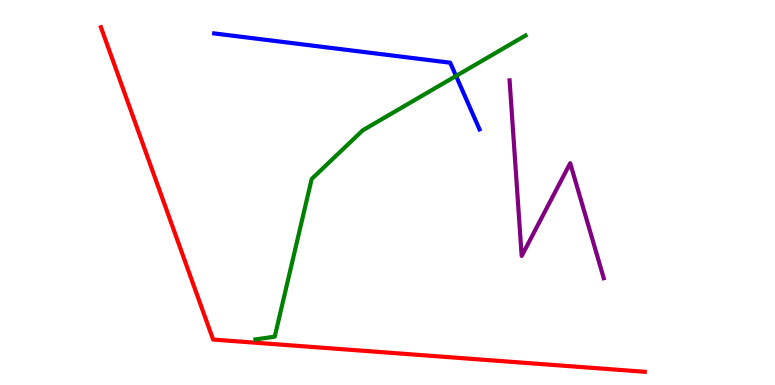[{'lines': ['blue', 'red'], 'intersections': []}, {'lines': ['green', 'red'], 'intersections': []}, {'lines': ['purple', 'red'], 'intersections': []}, {'lines': ['blue', 'green'], 'intersections': [{'x': 5.88, 'y': 8.03}]}, {'lines': ['blue', 'purple'], 'intersections': []}, {'lines': ['green', 'purple'], 'intersections': []}]